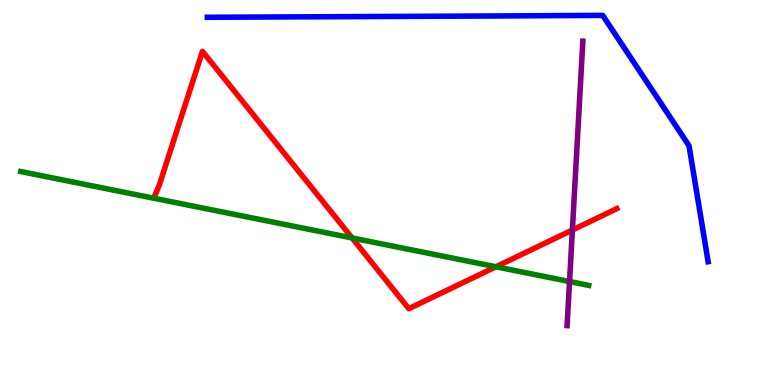[{'lines': ['blue', 'red'], 'intersections': []}, {'lines': ['green', 'red'], 'intersections': [{'x': 4.54, 'y': 3.82}, {'x': 6.4, 'y': 3.07}]}, {'lines': ['purple', 'red'], 'intersections': [{'x': 7.39, 'y': 4.03}]}, {'lines': ['blue', 'green'], 'intersections': []}, {'lines': ['blue', 'purple'], 'intersections': []}, {'lines': ['green', 'purple'], 'intersections': [{'x': 7.35, 'y': 2.69}]}]